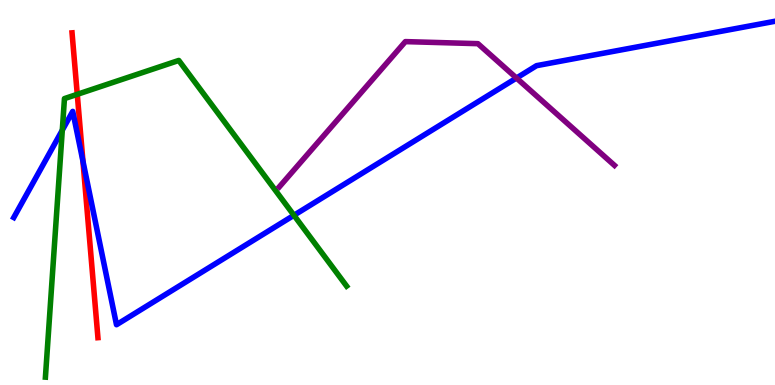[{'lines': ['blue', 'red'], 'intersections': [{'x': 1.07, 'y': 5.81}]}, {'lines': ['green', 'red'], 'intersections': [{'x': 0.997, 'y': 7.55}]}, {'lines': ['purple', 'red'], 'intersections': []}, {'lines': ['blue', 'green'], 'intersections': [{'x': 0.804, 'y': 6.62}, {'x': 3.79, 'y': 4.41}]}, {'lines': ['blue', 'purple'], 'intersections': [{'x': 6.66, 'y': 7.97}]}, {'lines': ['green', 'purple'], 'intersections': []}]